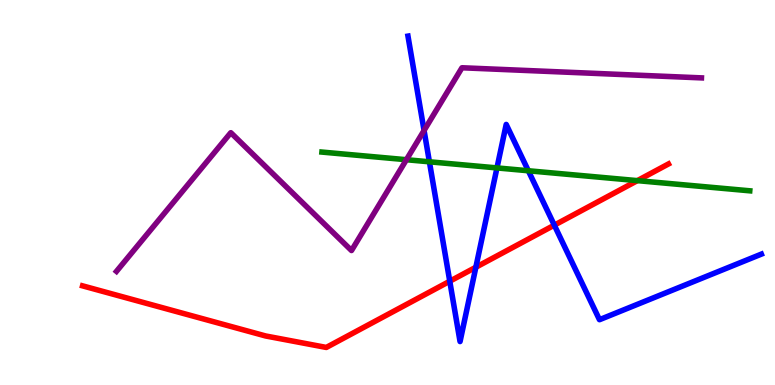[{'lines': ['blue', 'red'], 'intersections': [{'x': 5.8, 'y': 2.7}, {'x': 6.14, 'y': 3.06}, {'x': 7.15, 'y': 4.15}]}, {'lines': ['green', 'red'], 'intersections': [{'x': 8.22, 'y': 5.31}]}, {'lines': ['purple', 'red'], 'intersections': []}, {'lines': ['blue', 'green'], 'intersections': [{'x': 5.54, 'y': 5.8}, {'x': 6.41, 'y': 5.64}, {'x': 6.82, 'y': 5.56}]}, {'lines': ['blue', 'purple'], 'intersections': [{'x': 5.47, 'y': 6.61}]}, {'lines': ['green', 'purple'], 'intersections': [{'x': 5.24, 'y': 5.85}]}]